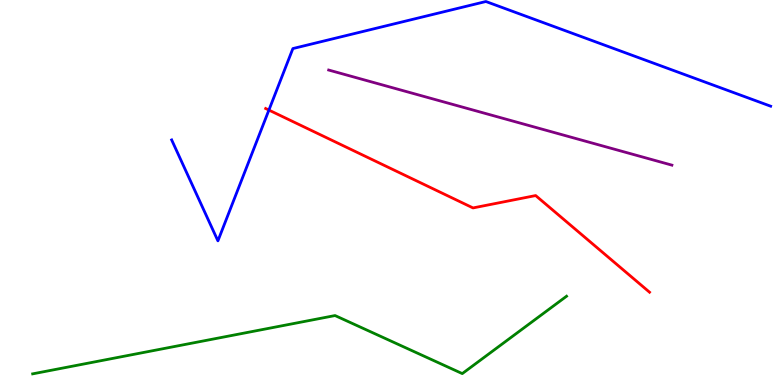[{'lines': ['blue', 'red'], 'intersections': [{'x': 3.47, 'y': 7.14}]}, {'lines': ['green', 'red'], 'intersections': []}, {'lines': ['purple', 'red'], 'intersections': []}, {'lines': ['blue', 'green'], 'intersections': []}, {'lines': ['blue', 'purple'], 'intersections': []}, {'lines': ['green', 'purple'], 'intersections': []}]